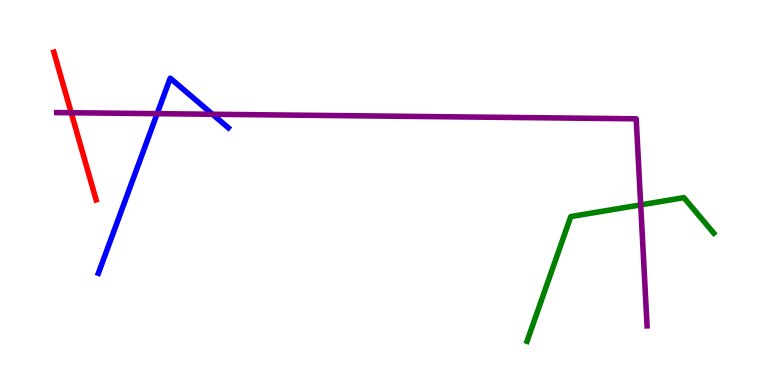[{'lines': ['blue', 'red'], 'intersections': []}, {'lines': ['green', 'red'], 'intersections': []}, {'lines': ['purple', 'red'], 'intersections': [{'x': 0.919, 'y': 7.07}]}, {'lines': ['blue', 'green'], 'intersections': []}, {'lines': ['blue', 'purple'], 'intersections': [{'x': 2.03, 'y': 7.05}, {'x': 2.74, 'y': 7.03}]}, {'lines': ['green', 'purple'], 'intersections': [{'x': 8.27, 'y': 4.68}]}]